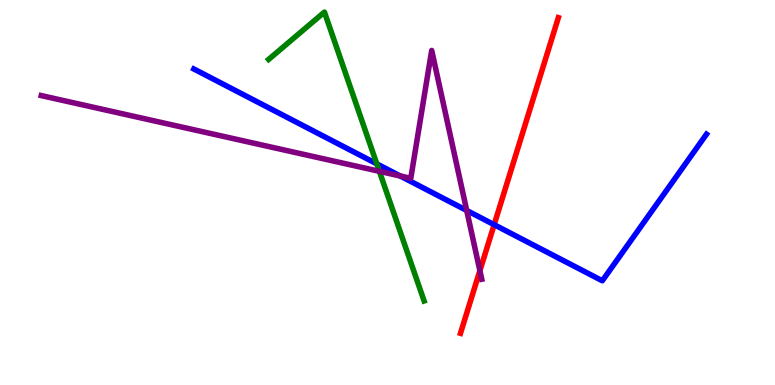[{'lines': ['blue', 'red'], 'intersections': [{'x': 6.38, 'y': 4.16}]}, {'lines': ['green', 'red'], 'intersections': []}, {'lines': ['purple', 'red'], 'intersections': [{'x': 6.19, 'y': 2.97}]}, {'lines': ['blue', 'green'], 'intersections': [{'x': 4.86, 'y': 5.74}]}, {'lines': ['blue', 'purple'], 'intersections': [{'x': 5.16, 'y': 5.43}, {'x': 6.02, 'y': 4.53}]}, {'lines': ['green', 'purple'], 'intersections': [{'x': 4.9, 'y': 5.55}]}]